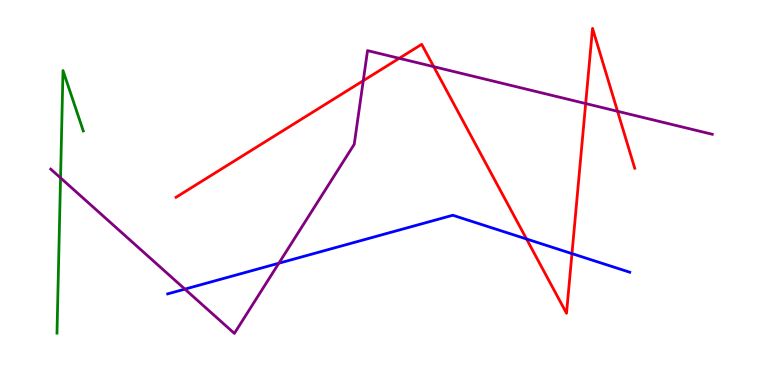[{'lines': ['blue', 'red'], 'intersections': [{'x': 6.79, 'y': 3.79}, {'x': 7.38, 'y': 3.41}]}, {'lines': ['green', 'red'], 'intersections': []}, {'lines': ['purple', 'red'], 'intersections': [{'x': 4.69, 'y': 7.9}, {'x': 5.15, 'y': 8.49}, {'x': 5.6, 'y': 8.27}, {'x': 7.56, 'y': 7.31}, {'x': 7.97, 'y': 7.11}]}, {'lines': ['blue', 'green'], 'intersections': []}, {'lines': ['blue', 'purple'], 'intersections': [{'x': 2.39, 'y': 2.49}, {'x': 3.6, 'y': 3.16}]}, {'lines': ['green', 'purple'], 'intersections': [{'x': 0.781, 'y': 5.38}]}]